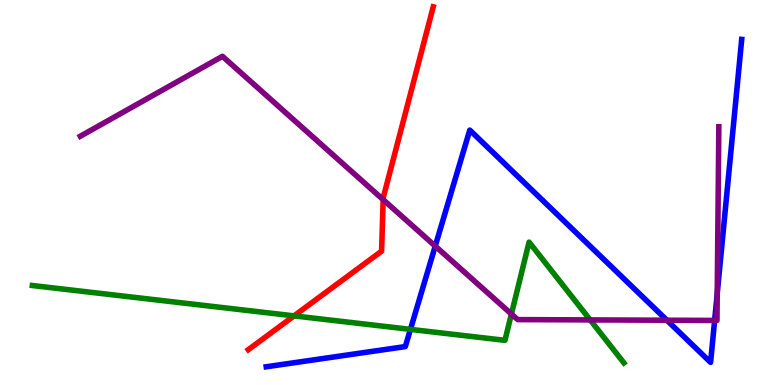[{'lines': ['blue', 'red'], 'intersections': []}, {'lines': ['green', 'red'], 'intersections': [{'x': 3.79, 'y': 1.8}]}, {'lines': ['purple', 'red'], 'intersections': [{'x': 4.94, 'y': 4.81}]}, {'lines': ['blue', 'green'], 'intersections': [{'x': 5.3, 'y': 1.44}]}, {'lines': ['blue', 'purple'], 'intersections': [{'x': 5.62, 'y': 3.61}, {'x': 8.61, 'y': 1.68}, {'x': 9.22, 'y': 1.68}, {'x': 9.25, 'y': 2.38}]}, {'lines': ['green', 'purple'], 'intersections': [{'x': 6.6, 'y': 1.84}, {'x': 7.62, 'y': 1.69}]}]